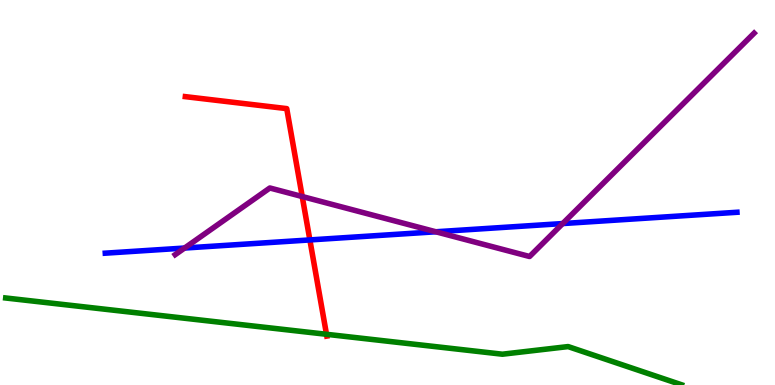[{'lines': ['blue', 'red'], 'intersections': [{'x': 4.0, 'y': 3.77}]}, {'lines': ['green', 'red'], 'intersections': [{'x': 4.21, 'y': 1.32}]}, {'lines': ['purple', 'red'], 'intersections': [{'x': 3.9, 'y': 4.9}]}, {'lines': ['blue', 'green'], 'intersections': []}, {'lines': ['blue', 'purple'], 'intersections': [{'x': 2.38, 'y': 3.56}, {'x': 5.62, 'y': 3.98}, {'x': 7.26, 'y': 4.19}]}, {'lines': ['green', 'purple'], 'intersections': []}]